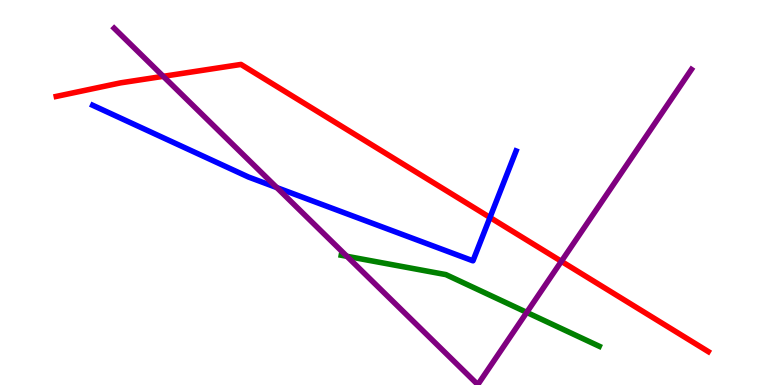[{'lines': ['blue', 'red'], 'intersections': [{'x': 6.32, 'y': 4.35}]}, {'lines': ['green', 'red'], 'intersections': []}, {'lines': ['purple', 'red'], 'intersections': [{'x': 2.11, 'y': 8.02}, {'x': 7.24, 'y': 3.21}]}, {'lines': ['blue', 'green'], 'intersections': []}, {'lines': ['blue', 'purple'], 'intersections': [{'x': 3.57, 'y': 5.13}]}, {'lines': ['green', 'purple'], 'intersections': [{'x': 4.48, 'y': 3.34}, {'x': 6.8, 'y': 1.89}]}]